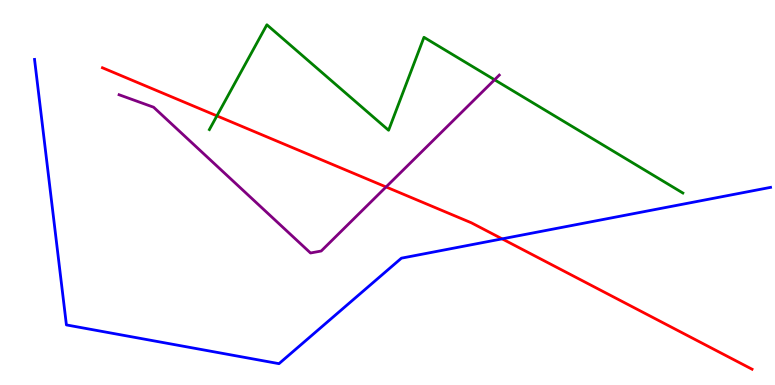[{'lines': ['blue', 'red'], 'intersections': [{'x': 6.48, 'y': 3.8}]}, {'lines': ['green', 'red'], 'intersections': [{'x': 2.8, 'y': 6.99}]}, {'lines': ['purple', 'red'], 'intersections': [{'x': 4.98, 'y': 5.14}]}, {'lines': ['blue', 'green'], 'intersections': []}, {'lines': ['blue', 'purple'], 'intersections': []}, {'lines': ['green', 'purple'], 'intersections': [{'x': 6.38, 'y': 7.93}]}]